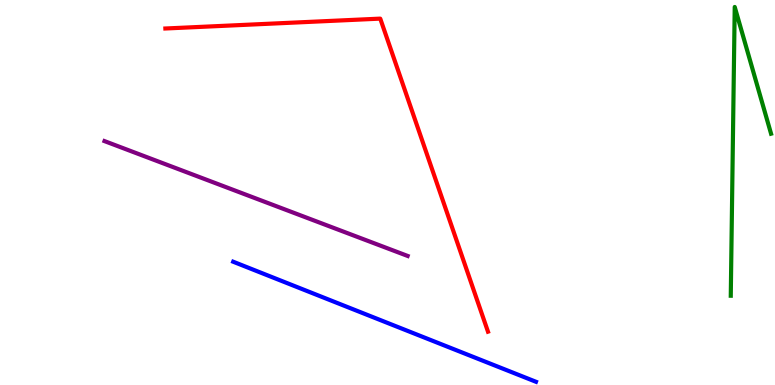[{'lines': ['blue', 'red'], 'intersections': []}, {'lines': ['green', 'red'], 'intersections': []}, {'lines': ['purple', 'red'], 'intersections': []}, {'lines': ['blue', 'green'], 'intersections': []}, {'lines': ['blue', 'purple'], 'intersections': []}, {'lines': ['green', 'purple'], 'intersections': []}]